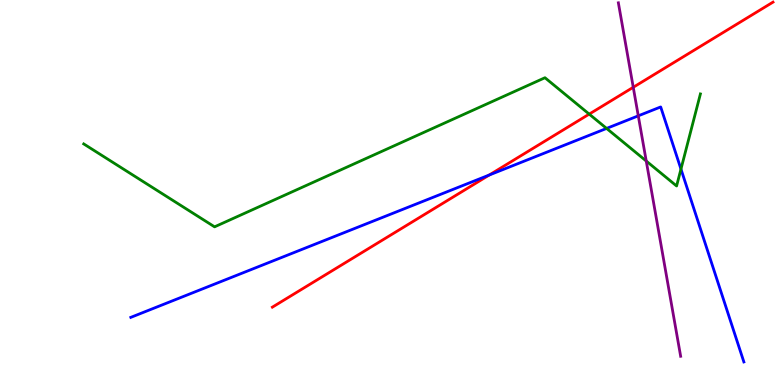[{'lines': ['blue', 'red'], 'intersections': [{'x': 6.31, 'y': 5.45}]}, {'lines': ['green', 'red'], 'intersections': [{'x': 7.6, 'y': 7.04}]}, {'lines': ['purple', 'red'], 'intersections': [{'x': 8.17, 'y': 7.73}]}, {'lines': ['blue', 'green'], 'intersections': [{'x': 7.83, 'y': 6.66}, {'x': 8.79, 'y': 5.61}]}, {'lines': ['blue', 'purple'], 'intersections': [{'x': 8.24, 'y': 6.99}]}, {'lines': ['green', 'purple'], 'intersections': [{'x': 8.34, 'y': 5.82}]}]